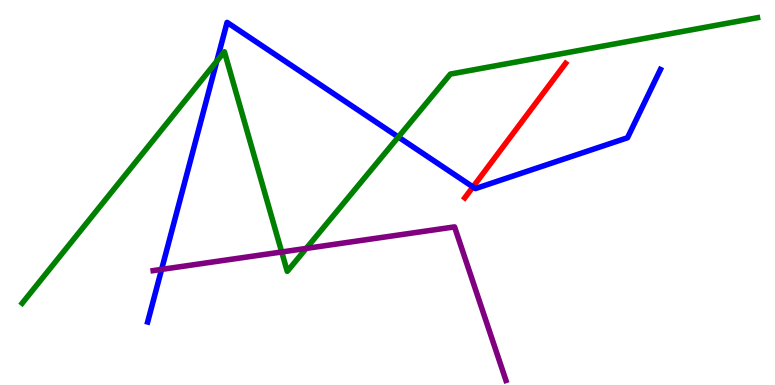[{'lines': ['blue', 'red'], 'intersections': [{'x': 6.1, 'y': 5.14}]}, {'lines': ['green', 'red'], 'intersections': []}, {'lines': ['purple', 'red'], 'intersections': []}, {'lines': ['blue', 'green'], 'intersections': [{'x': 2.8, 'y': 8.41}, {'x': 5.14, 'y': 6.44}]}, {'lines': ['blue', 'purple'], 'intersections': [{'x': 2.09, 'y': 3.0}]}, {'lines': ['green', 'purple'], 'intersections': [{'x': 3.63, 'y': 3.46}, {'x': 3.95, 'y': 3.55}]}]